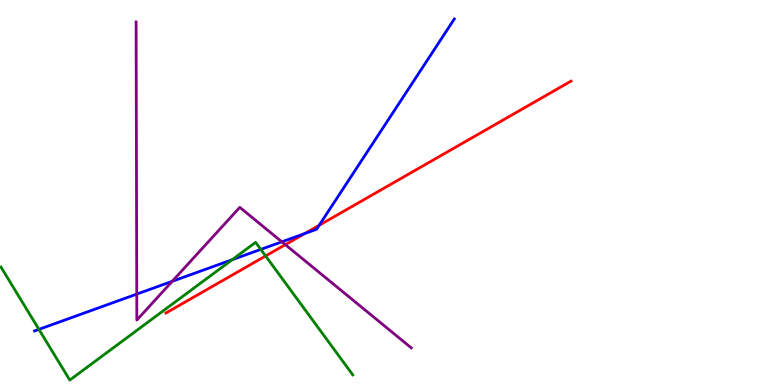[{'lines': ['blue', 'red'], 'intersections': [{'x': 3.93, 'y': 3.93}, {'x': 4.12, 'y': 4.15}]}, {'lines': ['green', 'red'], 'intersections': [{'x': 3.43, 'y': 3.35}]}, {'lines': ['purple', 'red'], 'intersections': [{'x': 3.68, 'y': 3.64}]}, {'lines': ['blue', 'green'], 'intersections': [{'x': 0.502, 'y': 1.45}, {'x': 3.0, 'y': 3.25}, {'x': 3.37, 'y': 3.52}]}, {'lines': ['blue', 'purple'], 'intersections': [{'x': 1.76, 'y': 2.36}, {'x': 2.22, 'y': 2.69}, {'x': 3.64, 'y': 3.72}]}, {'lines': ['green', 'purple'], 'intersections': []}]